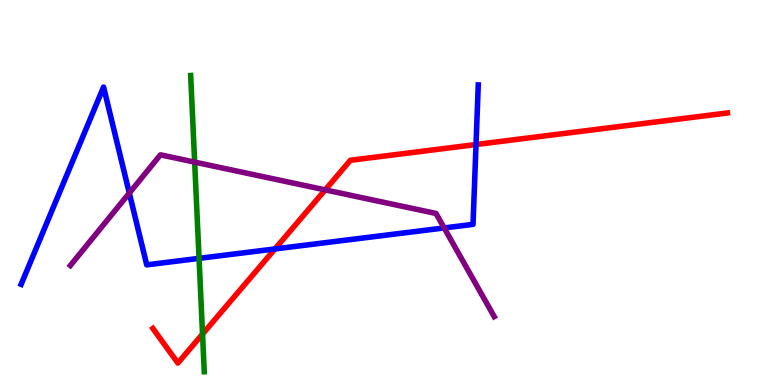[{'lines': ['blue', 'red'], 'intersections': [{'x': 3.55, 'y': 3.53}, {'x': 6.14, 'y': 6.25}]}, {'lines': ['green', 'red'], 'intersections': [{'x': 2.61, 'y': 1.32}]}, {'lines': ['purple', 'red'], 'intersections': [{'x': 4.2, 'y': 5.07}]}, {'lines': ['blue', 'green'], 'intersections': [{'x': 2.57, 'y': 3.29}]}, {'lines': ['blue', 'purple'], 'intersections': [{'x': 1.67, 'y': 4.99}, {'x': 5.73, 'y': 4.08}]}, {'lines': ['green', 'purple'], 'intersections': [{'x': 2.51, 'y': 5.79}]}]